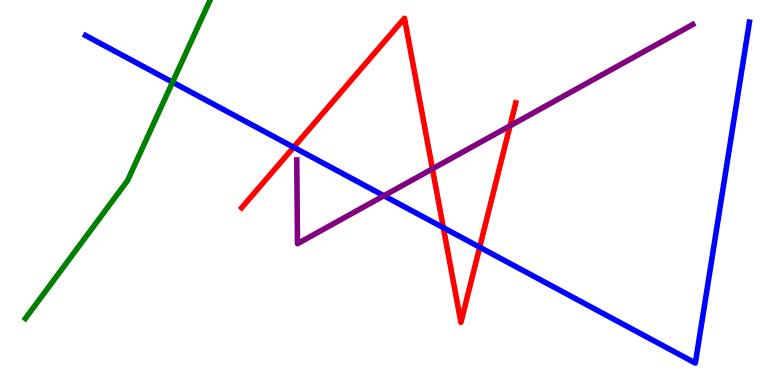[{'lines': ['blue', 'red'], 'intersections': [{'x': 3.79, 'y': 6.18}, {'x': 5.72, 'y': 4.09}, {'x': 6.19, 'y': 3.58}]}, {'lines': ['green', 'red'], 'intersections': []}, {'lines': ['purple', 'red'], 'intersections': [{'x': 5.58, 'y': 5.61}, {'x': 6.58, 'y': 6.73}]}, {'lines': ['blue', 'green'], 'intersections': [{'x': 2.23, 'y': 7.86}]}, {'lines': ['blue', 'purple'], 'intersections': [{'x': 4.95, 'y': 4.92}]}, {'lines': ['green', 'purple'], 'intersections': []}]